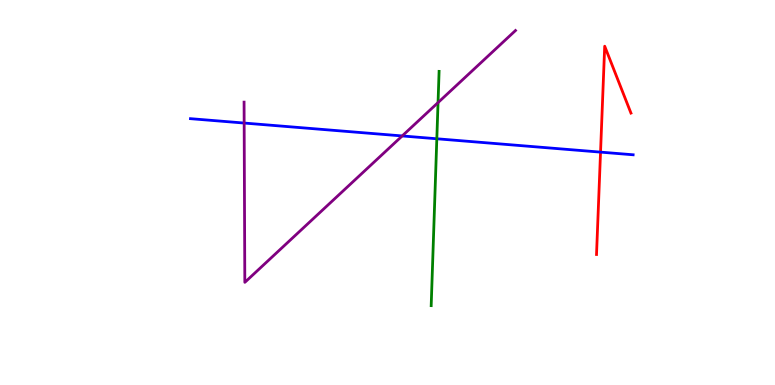[{'lines': ['blue', 'red'], 'intersections': [{'x': 7.75, 'y': 6.05}]}, {'lines': ['green', 'red'], 'intersections': []}, {'lines': ['purple', 'red'], 'intersections': []}, {'lines': ['blue', 'green'], 'intersections': [{'x': 5.64, 'y': 6.4}]}, {'lines': ['blue', 'purple'], 'intersections': [{'x': 3.15, 'y': 6.8}, {'x': 5.19, 'y': 6.47}]}, {'lines': ['green', 'purple'], 'intersections': [{'x': 5.65, 'y': 7.34}]}]